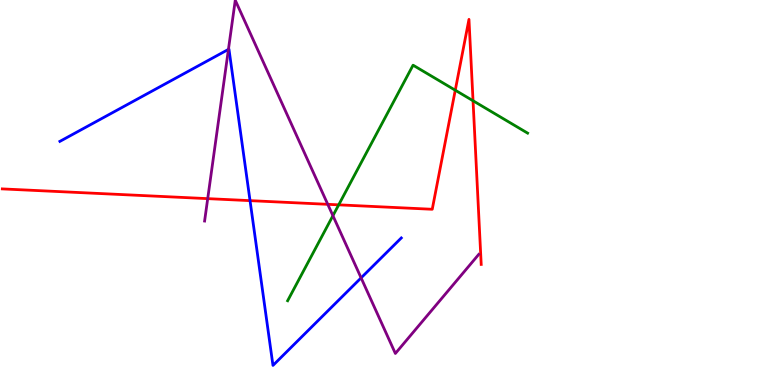[{'lines': ['blue', 'red'], 'intersections': [{'x': 3.23, 'y': 4.79}]}, {'lines': ['green', 'red'], 'intersections': [{'x': 4.37, 'y': 4.68}, {'x': 5.87, 'y': 7.66}, {'x': 6.1, 'y': 7.38}]}, {'lines': ['purple', 'red'], 'intersections': [{'x': 2.68, 'y': 4.84}, {'x': 4.23, 'y': 4.69}]}, {'lines': ['blue', 'green'], 'intersections': []}, {'lines': ['blue', 'purple'], 'intersections': [{'x': 2.95, 'y': 8.72}, {'x': 4.66, 'y': 2.78}]}, {'lines': ['green', 'purple'], 'intersections': [{'x': 4.3, 'y': 4.4}]}]